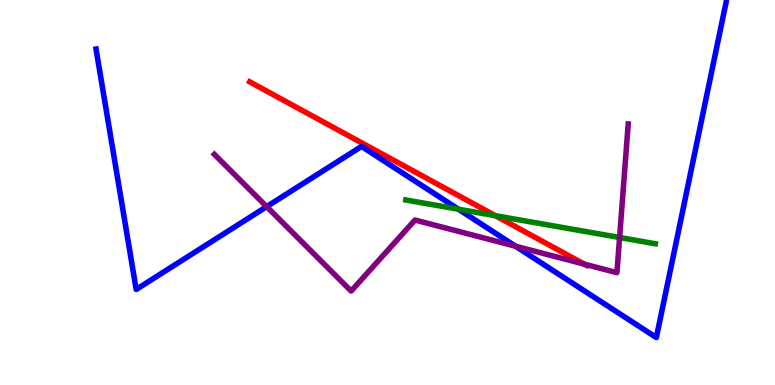[{'lines': ['blue', 'red'], 'intersections': []}, {'lines': ['green', 'red'], 'intersections': [{'x': 6.39, 'y': 4.4}]}, {'lines': ['purple', 'red'], 'intersections': [{'x': 7.54, 'y': 3.14}]}, {'lines': ['blue', 'green'], 'intersections': [{'x': 5.92, 'y': 4.57}]}, {'lines': ['blue', 'purple'], 'intersections': [{'x': 3.44, 'y': 4.63}, {'x': 6.65, 'y': 3.6}]}, {'lines': ['green', 'purple'], 'intersections': [{'x': 7.99, 'y': 3.83}]}]